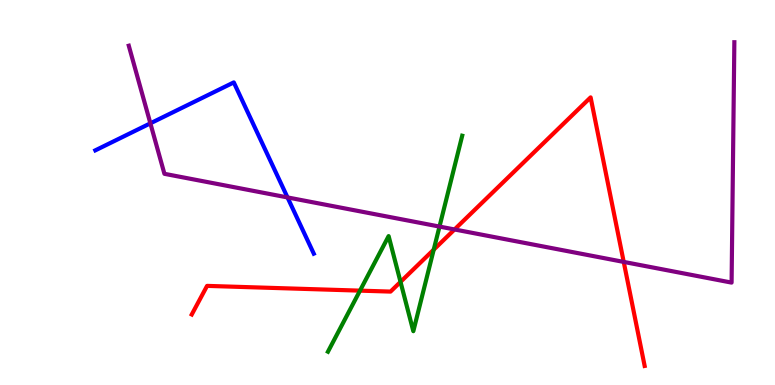[{'lines': ['blue', 'red'], 'intersections': []}, {'lines': ['green', 'red'], 'intersections': [{'x': 4.65, 'y': 2.45}, {'x': 5.17, 'y': 2.68}, {'x': 5.6, 'y': 3.52}]}, {'lines': ['purple', 'red'], 'intersections': [{'x': 5.87, 'y': 4.04}, {'x': 8.05, 'y': 3.2}]}, {'lines': ['blue', 'green'], 'intersections': []}, {'lines': ['blue', 'purple'], 'intersections': [{'x': 1.94, 'y': 6.8}, {'x': 3.71, 'y': 4.87}]}, {'lines': ['green', 'purple'], 'intersections': [{'x': 5.67, 'y': 4.11}]}]